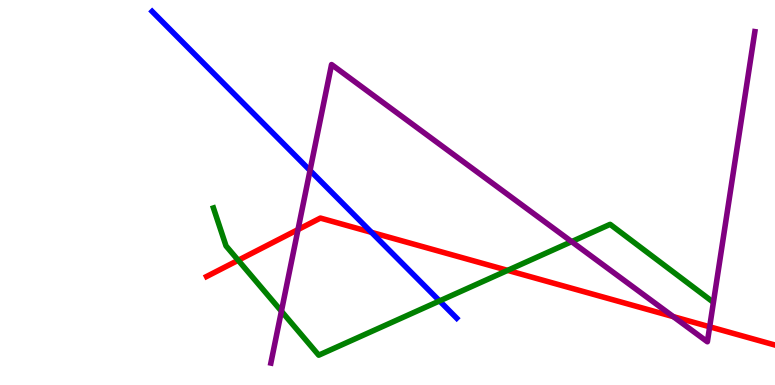[{'lines': ['blue', 'red'], 'intersections': [{'x': 4.79, 'y': 3.97}]}, {'lines': ['green', 'red'], 'intersections': [{'x': 3.07, 'y': 3.24}, {'x': 6.55, 'y': 2.98}]}, {'lines': ['purple', 'red'], 'intersections': [{'x': 3.85, 'y': 4.04}, {'x': 8.69, 'y': 1.78}, {'x': 9.16, 'y': 1.51}]}, {'lines': ['blue', 'green'], 'intersections': [{'x': 5.67, 'y': 2.18}]}, {'lines': ['blue', 'purple'], 'intersections': [{'x': 4.0, 'y': 5.57}]}, {'lines': ['green', 'purple'], 'intersections': [{'x': 3.63, 'y': 1.92}, {'x': 7.38, 'y': 3.72}]}]